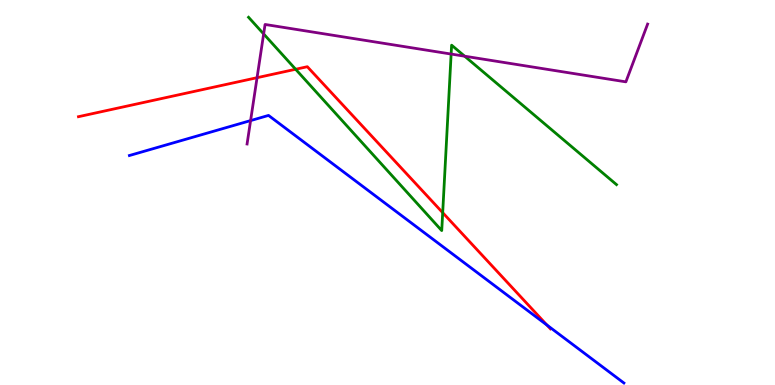[{'lines': ['blue', 'red'], 'intersections': [{'x': 7.06, 'y': 1.56}]}, {'lines': ['green', 'red'], 'intersections': [{'x': 3.81, 'y': 8.2}, {'x': 5.71, 'y': 4.48}]}, {'lines': ['purple', 'red'], 'intersections': [{'x': 3.32, 'y': 7.98}]}, {'lines': ['blue', 'green'], 'intersections': []}, {'lines': ['blue', 'purple'], 'intersections': [{'x': 3.23, 'y': 6.87}]}, {'lines': ['green', 'purple'], 'intersections': [{'x': 3.4, 'y': 9.12}, {'x': 5.82, 'y': 8.6}, {'x': 6.0, 'y': 8.54}]}]